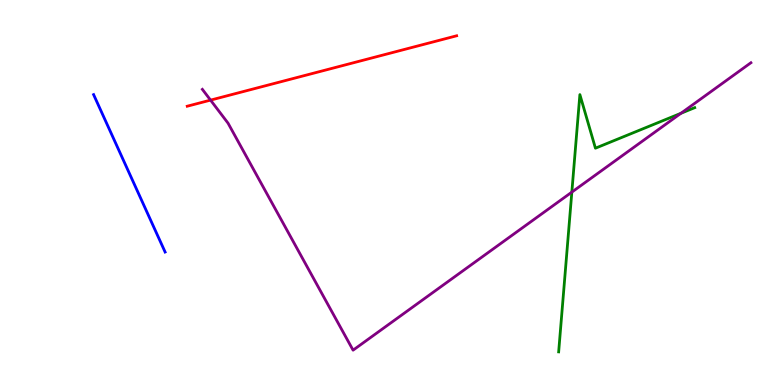[{'lines': ['blue', 'red'], 'intersections': []}, {'lines': ['green', 'red'], 'intersections': []}, {'lines': ['purple', 'red'], 'intersections': [{'x': 2.72, 'y': 7.4}]}, {'lines': ['blue', 'green'], 'intersections': []}, {'lines': ['blue', 'purple'], 'intersections': []}, {'lines': ['green', 'purple'], 'intersections': [{'x': 7.38, 'y': 5.01}, {'x': 8.79, 'y': 7.06}]}]